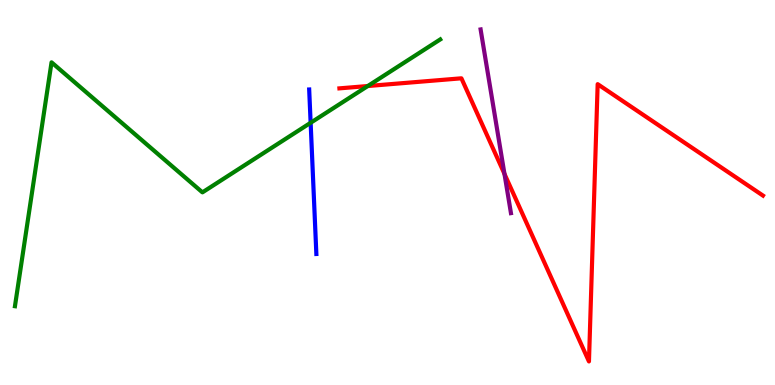[{'lines': ['blue', 'red'], 'intersections': []}, {'lines': ['green', 'red'], 'intersections': [{'x': 4.75, 'y': 7.77}]}, {'lines': ['purple', 'red'], 'intersections': [{'x': 6.51, 'y': 5.48}]}, {'lines': ['blue', 'green'], 'intersections': [{'x': 4.01, 'y': 6.81}]}, {'lines': ['blue', 'purple'], 'intersections': []}, {'lines': ['green', 'purple'], 'intersections': []}]